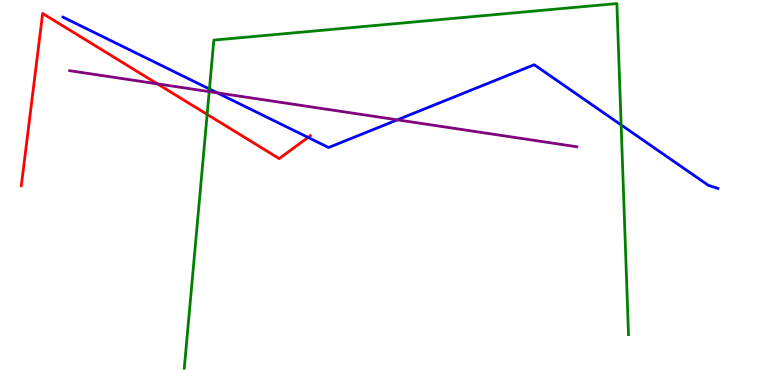[{'lines': ['blue', 'red'], 'intersections': [{'x': 3.97, 'y': 6.43}]}, {'lines': ['green', 'red'], 'intersections': [{'x': 2.67, 'y': 7.03}]}, {'lines': ['purple', 'red'], 'intersections': [{'x': 2.03, 'y': 7.82}]}, {'lines': ['blue', 'green'], 'intersections': [{'x': 2.7, 'y': 7.69}, {'x': 8.01, 'y': 6.76}]}, {'lines': ['blue', 'purple'], 'intersections': [{'x': 2.8, 'y': 7.59}, {'x': 5.13, 'y': 6.89}]}, {'lines': ['green', 'purple'], 'intersections': [{'x': 2.7, 'y': 7.62}]}]